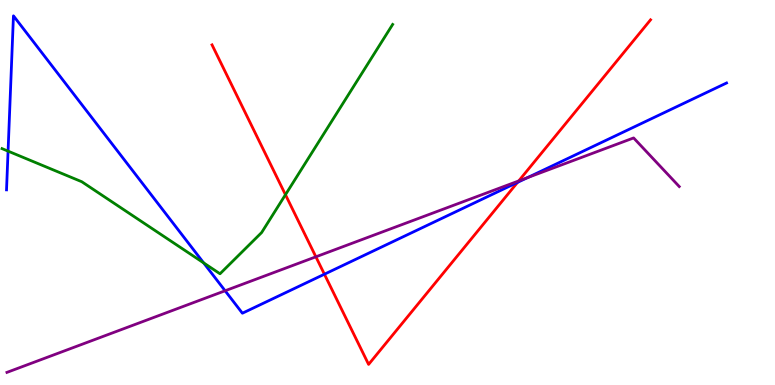[{'lines': ['blue', 'red'], 'intersections': [{'x': 4.19, 'y': 2.88}, {'x': 6.68, 'y': 5.26}]}, {'lines': ['green', 'red'], 'intersections': [{'x': 3.68, 'y': 4.94}]}, {'lines': ['purple', 'red'], 'intersections': [{'x': 4.08, 'y': 3.33}, {'x': 6.69, 'y': 5.3}]}, {'lines': ['blue', 'green'], 'intersections': [{'x': 0.104, 'y': 6.07}, {'x': 2.63, 'y': 3.17}]}, {'lines': ['blue', 'purple'], 'intersections': [{'x': 2.9, 'y': 2.45}, {'x': 6.81, 'y': 5.39}]}, {'lines': ['green', 'purple'], 'intersections': []}]